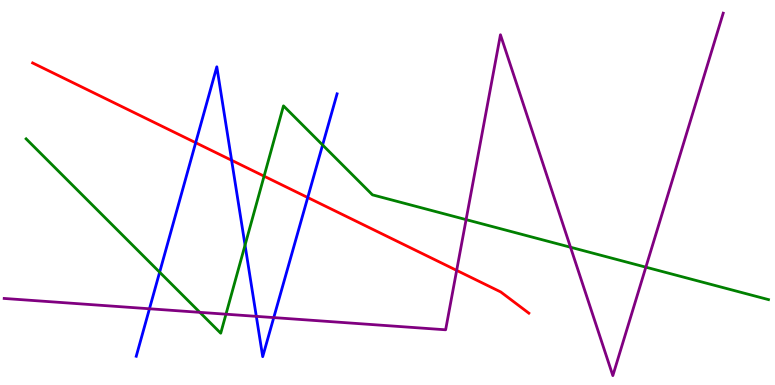[{'lines': ['blue', 'red'], 'intersections': [{'x': 2.52, 'y': 6.29}, {'x': 2.99, 'y': 5.84}, {'x': 3.97, 'y': 4.87}]}, {'lines': ['green', 'red'], 'intersections': [{'x': 3.41, 'y': 5.42}]}, {'lines': ['purple', 'red'], 'intersections': [{'x': 5.89, 'y': 2.98}]}, {'lines': ['blue', 'green'], 'intersections': [{'x': 2.06, 'y': 2.93}, {'x': 3.16, 'y': 3.63}, {'x': 4.16, 'y': 6.23}]}, {'lines': ['blue', 'purple'], 'intersections': [{'x': 1.93, 'y': 1.98}, {'x': 3.31, 'y': 1.78}, {'x': 3.53, 'y': 1.75}]}, {'lines': ['green', 'purple'], 'intersections': [{'x': 2.58, 'y': 1.89}, {'x': 2.92, 'y': 1.84}, {'x': 6.01, 'y': 4.3}, {'x': 7.36, 'y': 3.58}, {'x': 8.33, 'y': 3.06}]}]